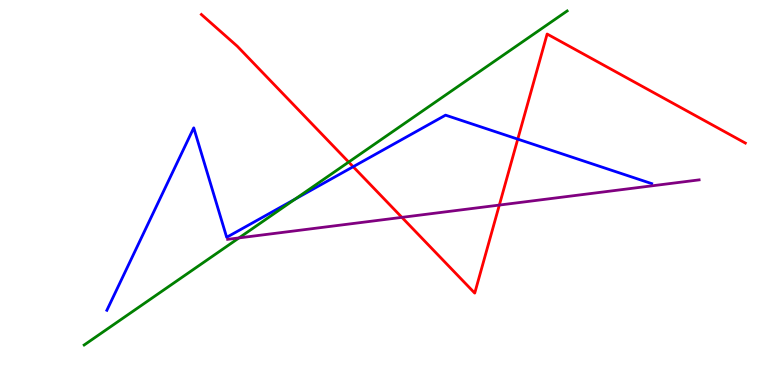[{'lines': ['blue', 'red'], 'intersections': [{'x': 4.56, 'y': 5.67}, {'x': 6.68, 'y': 6.39}]}, {'lines': ['green', 'red'], 'intersections': [{'x': 4.5, 'y': 5.79}]}, {'lines': ['purple', 'red'], 'intersections': [{'x': 5.19, 'y': 4.35}, {'x': 6.44, 'y': 4.67}]}, {'lines': ['blue', 'green'], 'intersections': [{'x': 3.81, 'y': 4.83}]}, {'lines': ['blue', 'purple'], 'intersections': []}, {'lines': ['green', 'purple'], 'intersections': [{'x': 3.08, 'y': 3.82}]}]